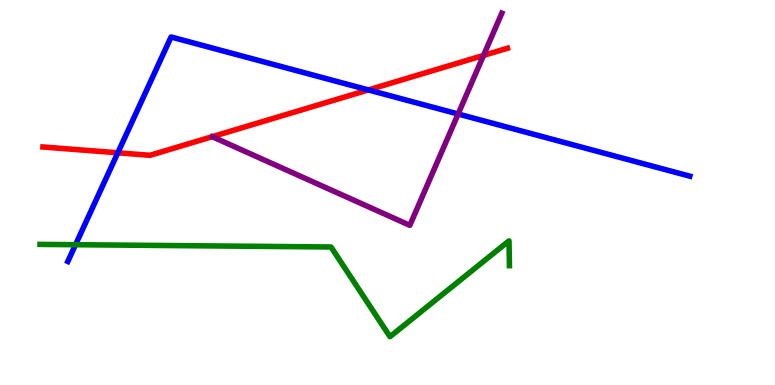[{'lines': ['blue', 'red'], 'intersections': [{'x': 1.52, 'y': 6.03}, {'x': 4.75, 'y': 7.66}]}, {'lines': ['green', 'red'], 'intersections': []}, {'lines': ['purple', 'red'], 'intersections': [{'x': 6.24, 'y': 8.56}]}, {'lines': ['blue', 'green'], 'intersections': [{'x': 0.975, 'y': 3.64}]}, {'lines': ['blue', 'purple'], 'intersections': [{'x': 5.91, 'y': 7.04}]}, {'lines': ['green', 'purple'], 'intersections': []}]